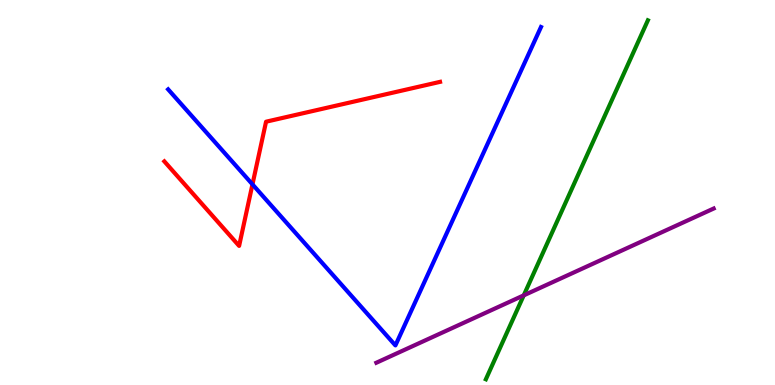[{'lines': ['blue', 'red'], 'intersections': [{'x': 3.26, 'y': 5.21}]}, {'lines': ['green', 'red'], 'intersections': []}, {'lines': ['purple', 'red'], 'intersections': []}, {'lines': ['blue', 'green'], 'intersections': []}, {'lines': ['blue', 'purple'], 'intersections': []}, {'lines': ['green', 'purple'], 'intersections': [{'x': 6.76, 'y': 2.33}]}]